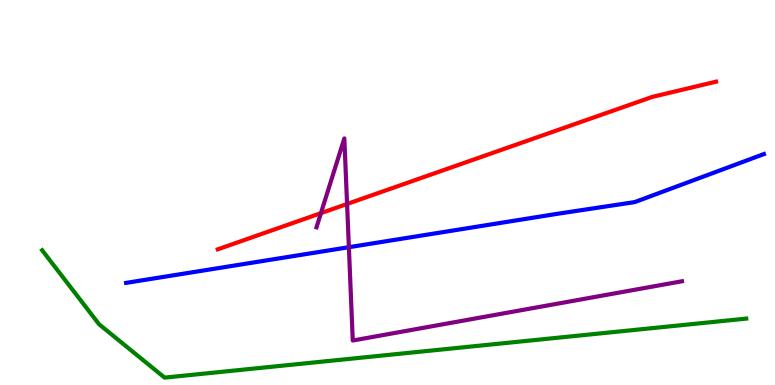[{'lines': ['blue', 'red'], 'intersections': []}, {'lines': ['green', 'red'], 'intersections': []}, {'lines': ['purple', 'red'], 'intersections': [{'x': 4.14, 'y': 4.46}, {'x': 4.48, 'y': 4.7}]}, {'lines': ['blue', 'green'], 'intersections': []}, {'lines': ['blue', 'purple'], 'intersections': [{'x': 4.5, 'y': 3.58}]}, {'lines': ['green', 'purple'], 'intersections': []}]